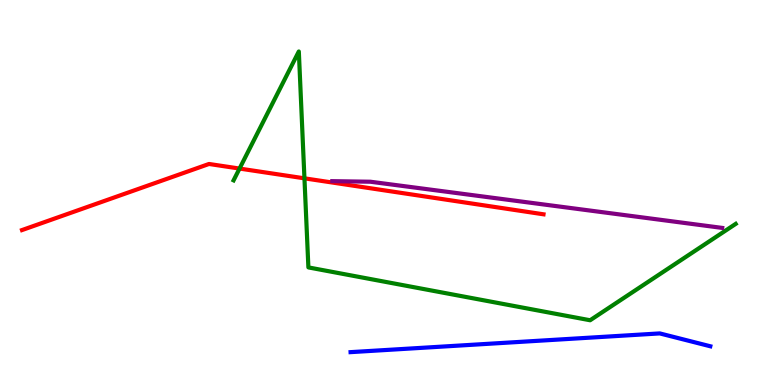[{'lines': ['blue', 'red'], 'intersections': []}, {'lines': ['green', 'red'], 'intersections': [{'x': 3.09, 'y': 5.62}, {'x': 3.93, 'y': 5.37}]}, {'lines': ['purple', 'red'], 'intersections': []}, {'lines': ['blue', 'green'], 'intersections': []}, {'lines': ['blue', 'purple'], 'intersections': []}, {'lines': ['green', 'purple'], 'intersections': []}]